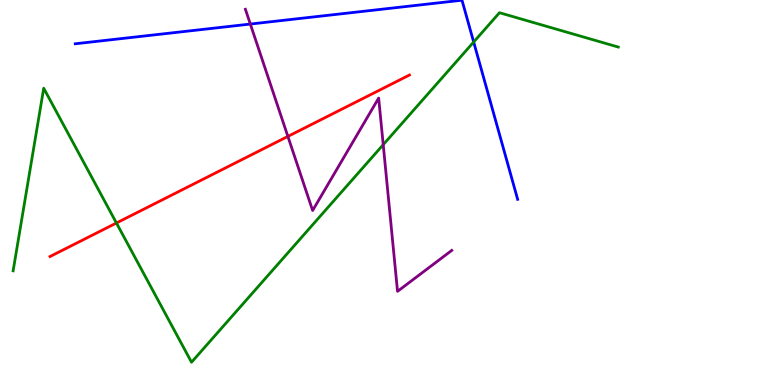[{'lines': ['blue', 'red'], 'intersections': []}, {'lines': ['green', 'red'], 'intersections': [{'x': 1.5, 'y': 4.21}]}, {'lines': ['purple', 'red'], 'intersections': [{'x': 3.71, 'y': 6.46}]}, {'lines': ['blue', 'green'], 'intersections': [{'x': 6.11, 'y': 8.91}]}, {'lines': ['blue', 'purple'], 'intersections': [{'x': 3.23, 'y': 9.38}]}, {'lines': ['green', 'purple'], 'intersections': [{'x': 4.94, 'y': 6.24}]}]